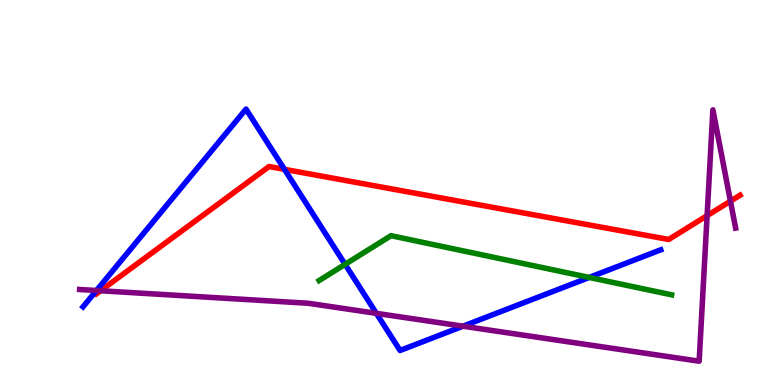[{'lines': ['blue', 'red'], 'intersections': [{'x': 3.67, 'y': 5.6}]}, {'lines': ['green', 'red'], 'intersections': []}, {'lines': ['purple', 'red'], 'intersections': [{'x': 1.3, 'y': 2.45}, {'x': 9.12, 'y': 4.4}, {'x': 9.43, 'y': 4.78}]}, {'lines': ['blue', 'green'], 'intersections': [{'x': 4.45, 'y': 3.13}, {'x': 7.6, 'y': 2.79}]}, {'lines': ['blue', 'purple'], 'intersections': [{'x': 1.24, 'y': 2.45}, {'x': 4.86, 'y': 1.86}, {'x': 5.97, 'y': 1.53}]}, {'lines': ['green', 'purple'], 'intersections': []}]